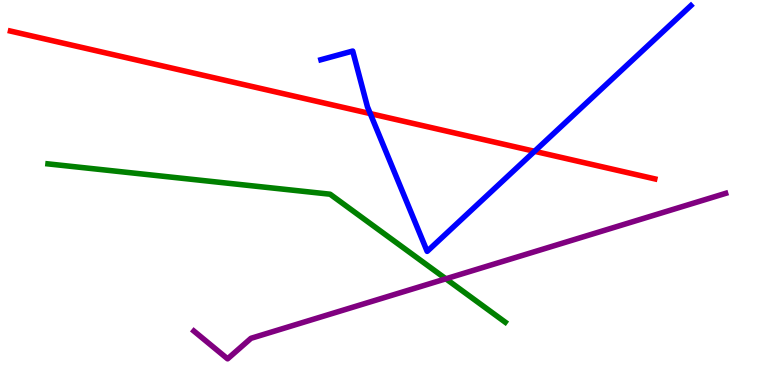[{'lines': ['blue', 'red'], 'intersections': [{'x': 4.78, 'y': 7.05}, {'x': 6.9, 'y': 6.07}]}, {'lines': ['green', 'red'], 'intersections': []}, {'lines': ['purple', 'red'], 'intersections': []}, {'lines': ['blue', 'green'], 'intersections': []}, {'lines': ['blue', 'purple'], 'intersections': []}, {'lines': ['green', 'purple'], 'intersections': [{'x': 5.75, 'y': 2.76}]}]